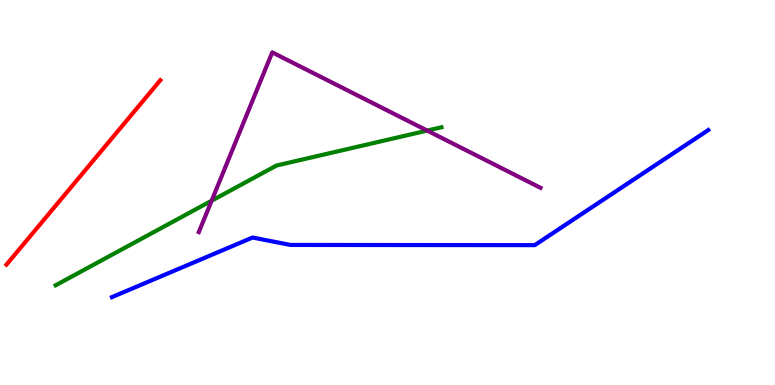[{'lines': ['blue', 'red'], 'intersections': []}, {'lines': ['green', 'red'], 'intersections': []}, {'lines': ['purple', 'red'], 'intersections': []}, {'lines': ['blue', 'green'], 'intersections': []}, {'lines': ['blue', 'purple'], 'intersections': []}, {'lines': ['green', 'purple'], 'intersections': [{'x': 2.73, 'y': 4.79}, {'x': 5.51, 'y': 6.61}]}]